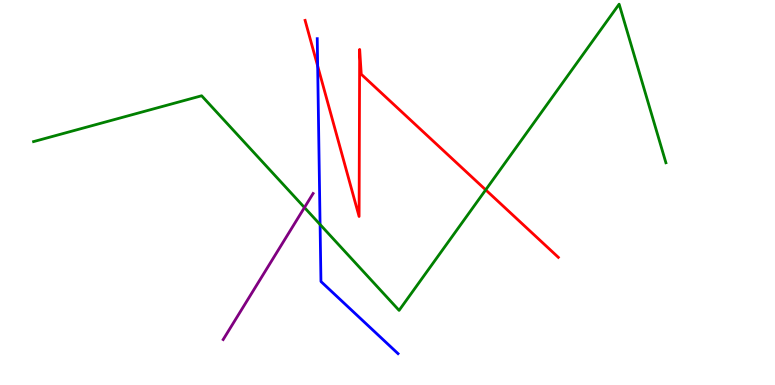[{'lines': ['blue', 'red'], 'intersections': [{'x': 4.1, 'y': 8.29}]}, {'lines': ['green', 'red'], 'intersections': [{'x': 6.27, 'y': 5.07}]}, {'lines': ['purple', 'red'], 'intersections': []}, {'lines': ['blue', 'green'], 'intersections': [{'x': 4.13, 'y': 4.17}]}, {'lines': ['blue', 'purple'], 'intersections': []}, {'lines': ['green', 'purple'], 'intersections': [{'x': 3.93, 'y': 4.61}]}]